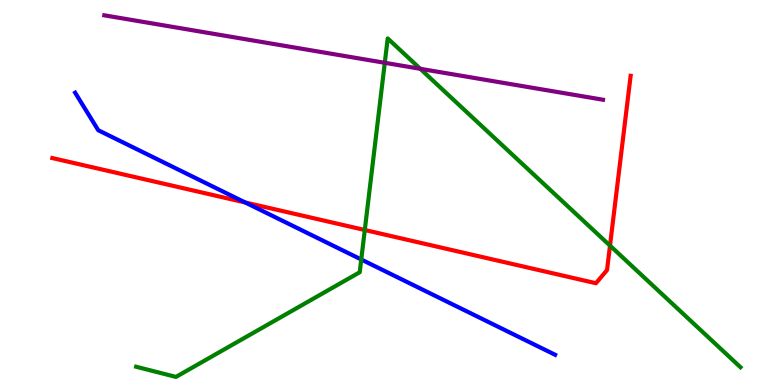[{'lines': ['blue', 'red'], 'intersections': [{'x': 3.16, 'y': 4.74}]}, {'lines': ['green', 'red'], 'intersections': [{'x': 4.71, 'y': 4.03}, {'x': 7.87, 'y': 3.62}]}, {'lines': ['purple', 'red'], 'intersections': []}, {'lines': ['blue', 'green'], 'intersections': [{'x': 4.66, 'y': 3.26}]}, {'lines': ['blue', 'purple'], 'intersections': []}, {'lines': ['green', 'purple'], 'intersections': [{'x': 4.96, 'y': 8.37}, {'x': 5.42, 'y': 8.21}]}]